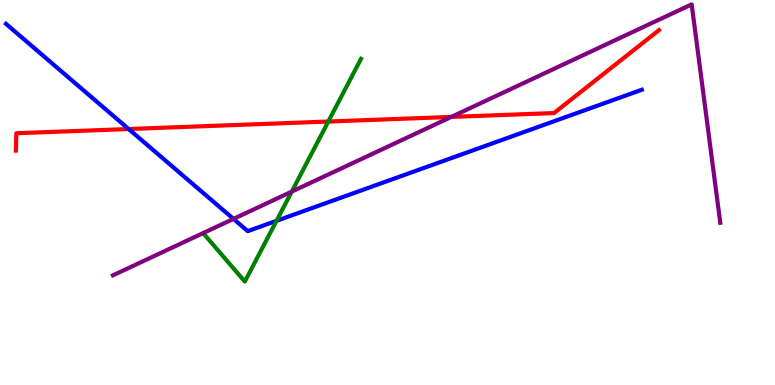[{'lines': ['blue', 'red'], 'intersections': [{'x': 1.66, 'y': 6.65}]}, {'lines': ['green', 'red'], 'intersections': [{'x': 4.24, 'y': 6.84}]}, {'lines': ['purple', 'red'], 'intersections': [{'x': 5.82, 'y': 6.96}]}, {'lines': ['blue', 'green'], 'intersections': [{'x': 3.57, 'y': 4.26}]}, {'lines': ['blue', 'purple'], 'intersections': [{'x': 3.01, 'y': 4.31}]}, {'lines': ['green', 'purple'], 'intersections': [{'x': 3.76, 'y': 5.02}]}]